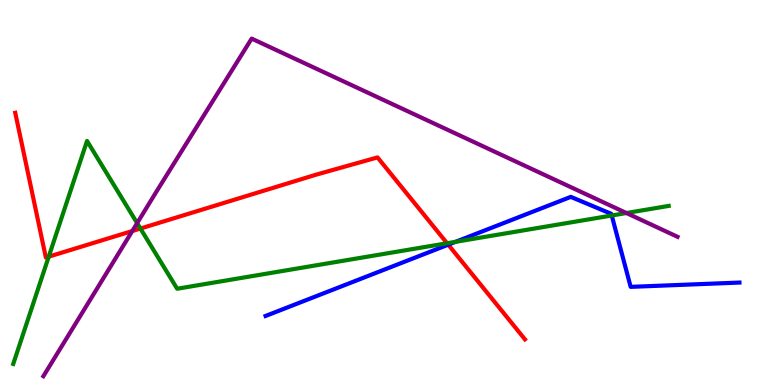[{'lines': ['blue', 'red'], 'intersections': [{'x': 5.78, 'y': 3.64}]}, {'lines': ['green', 'red'], 'intersections': [{'x': 0.629, 'y': 3.33}, {'x': 1.81, 'y': 4.06}, {'x': 5.77, 'y': 3.68}]}, {'lines': ['purple', 'red'], 'intersections': [{'x': 1.71, 'y': 4.0}]}, {'lines': ['blue', 'green'], 'intersections': [{'x': 5.88, 'y': 3.72}, {'x': 7.89, 'y': 4.4}]}, {'lines': ['blue', 'purple'], 'intersections': []}, {'lines': ['green', 'purple'], 'intersections': [{'x': 1.77, 'y': 4.2}, {'x': 8.08, 'y': 4.47}]}]